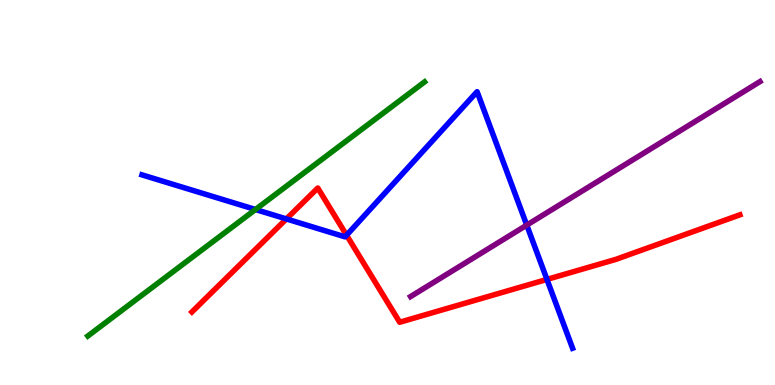[{'lines': ['blue', 'red'], 'intersections': [{'x': 3.7, 'y': 4.31}, {'x': 4.47, 'y': 3.89}, {'x': 7.06, 'y': 2.74}]}, {'lines': ['green', 'red'], 'intersections': []}, {'lines': ['purple', 'red'], 'intersections': []}, {'lines': ['blue', 'green'], 'intersections': [{'x': 3.3, 'y': 4.56}]}, {'lines': ['blue', 'purple'], 'intersections': [{'x': 6.8, 'y': 4.15}]}, {'lines': ['green', 'purple'], 'intersections': []}]